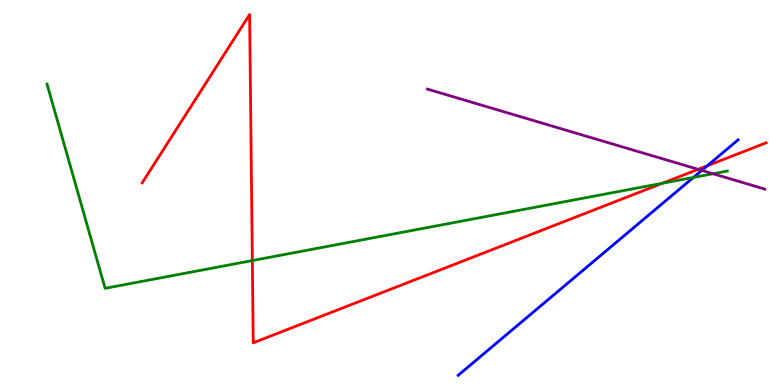[{'lines': ['blue', 'red'], 'intersections': [{'x': 9.13, 'y': 5.69}]}, {'lines': ['green', 'red'], 'intersections': [{'x': 3.26, 'y': 3.23}, {'x': 8.55, 'y': 5.24}]}, {'lines': ['purple', 'red'], 'intersections': [{'x': 9.01, 'y': 5.6}]}, {'lines': ['blue', 'green'], 'intersections': [{'x': 8.95, 'y': 5.39}]}, {'lines': ['blue', 'purple'], 'intersections': [{'x': 9.06, 'y': 5.57}]}, {'lines': ['green', 'purple'], 'intersections': [{'x': 9.2, 'y': 5.49}]}]